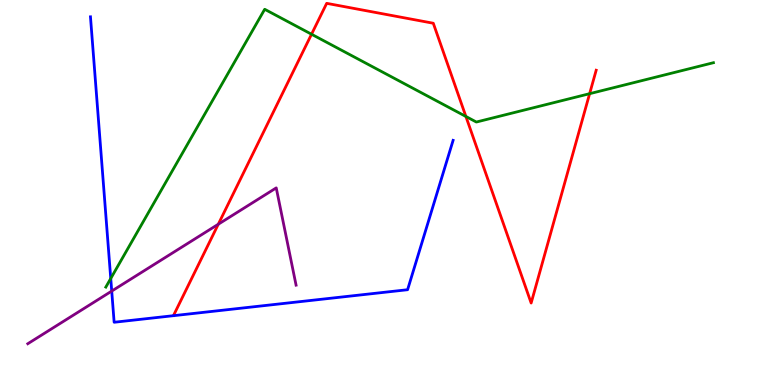[{'lines': ['blue', 'red'], 'intersections': []}, {'lines': ['green', 'red'], 'intersections': [{'x': 4.02, 'y': 9.11}, {'x': 6.01, 'y': 6.97}, {'x': 7.61, 'y': 7.57}]}, {'lines': ['purple', 'red'], 'intersections': [{'x': 2.82, 'y': 4.18}]}, {'lines': ['blue', 'green'], 'intersections': [{'x': 1.43, 'y': 2.77}]}, {'lines': ['blue', 'purple'], 'intersections': [{'x': 1.44, 'y': 2.44}]}, {'lines': ['green', 'purple'], 'intersections': []}]